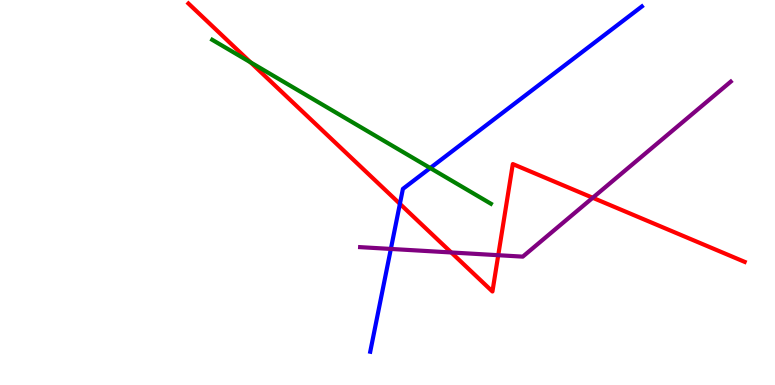[{'lines': ['blue', 'red'], 'intersections': [{'x': 5.16, 'y': 4.71}]}, {'lines': ['green', 'red'], 'intersections': [{'x': 3.23, 'y': 8.38}]}, {'lines': ['purple', 'red'], 'intersections': [{'x': 5.82, 'y': 3.44}, {'x': 6.43, 'y': 3.37}, {'x': 7.65, 'y': 4.86}]}, {'lines': ['blue', 'green'], 'intersections': [{'x': 5.55, 'y': 5.64}]}, {'lines': ['blue', 'purple'], 'intersections': [{'x': 5.04, 'y': 3.53}]}, {'lines': ['green', 'purple'], 'intersections': []}]